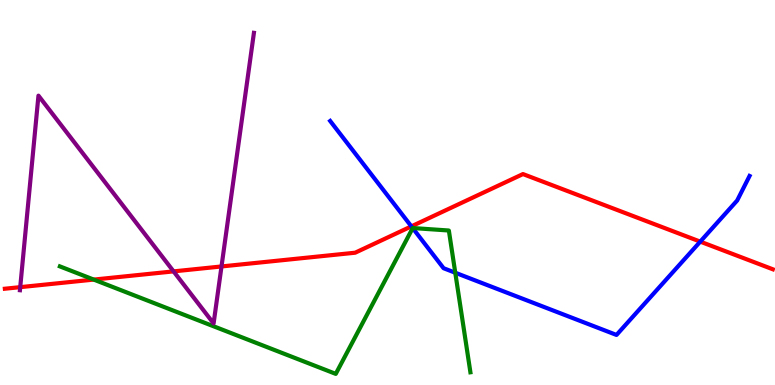[{'lines': ['blue', 'red'], 'intersections': [{'x': 5.31, 'y': 4.12}, {'x': 9.04, 'y': 3.72}]}, {'lines': ['green', 'red'], 'intersections': [{'x': 1.21, 'y': 2.74}]}, {'lines': ['purple', 'red'], 'intersections': [{'x': 0.261, 'y': 2.54}, {'x': 2.24, 'y': 2.95}, {'x': 2.86, 'y': 3.08}]}, {'lines': ['blue', 'green'], 'intersections': [{'x': 5.33, 'y': 4.08}, {'x': 5.87, 'y': 2.92}]}, {'lines': ['blue', 'purple'], 'intersections': []}, {'lines': ['green', 'purple'], 'intersections': []}]